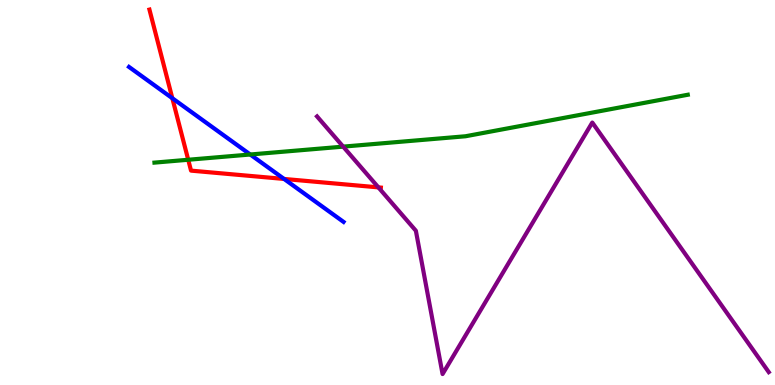[{'lines': ['blue', 'red'], 'intersections': [{'x': 2.22, 'y': 7.45}, {'x': 3.67, 'y': 5.35}]}, {'lines': ['green', 'red'], 'intersections': [{'x': 2.43, 'y': 5.85}]}, {'lines': ['purple', 'red'], 'intersections': [{'x': 4.88, 'y': 5.13}]}, {'lines': ['blue', 'green'], 'intersections': [{'x': 3.23, 'y': 5.99}]}, {'lines': ['blue', 'purple'], 'intersections': []}, {'lines': ['green', 'purple'], 'intersections': [{'x': 4.43, 'y': 6.19}]}]